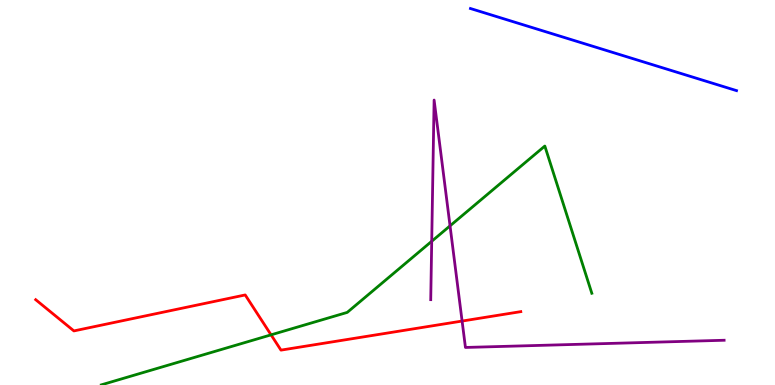[{'lines': ['blue', 'red'], 'intersections': []}, {'lines': ['green', 'red'], 'intersections': [{'x': 3.5, 'y': 1.3}]}, {'lines': ['purple', 'red'], 'intersections': [{'x': 5.96, 'y': 1.66}]}, {'lines': ['blue', 'green'], 'intersections': []}, {'lines': ['blue', 'purple'], 'intersections': []}, {'lines': ['green', 'purple'], 'intersections': [{'x': 5.57, 'y': 3.73}, {'x': 5.81, 'y': 4.13}]}]